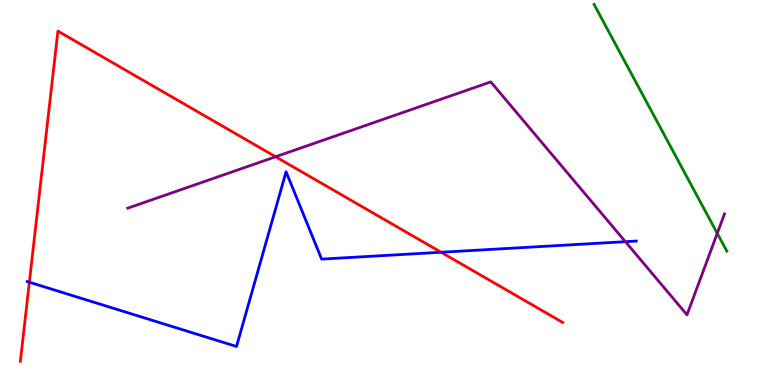[{'lines': ['blue', 'red'], 'intersections': [{'x': 0.379, 'y': 2.67}, {'x': 5.69, 'y': 3.45}]}, {'lines': ['green', 'red'], 'intersections': []}, {'lines': ['purple', 'red'], 'intersections': [{'x': 3.56, 'y': 5.93}]}, {'lines': ['blue', 'green'], 'intersections': []}, {'lines': ['blue', 'purple'], 'intersections': [{'x': 8.07, 'y': 3.72}]}, {'lines': ['green', 'purple'], 'intersections': [{'x': 9.25, 'y': 3.94}]}]